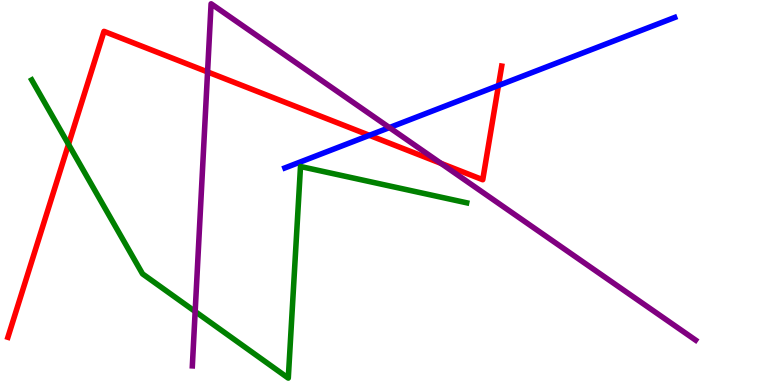[{'lines': ['blue', 'red'], 'intersections': [{'x': 4.77, 'y': 6.49}, {'x': 6.43, 'y': 7.78}]}, {'lines': ['green', 'red'], 'intersections': [{'x': 0.884, 'y': 6.25}]}, {'lines': ['purple', 'red'], 'intersections': [{'x': 2.68, 'y': 8.13}, {'x': 5.69, 'y': 5.76}]}, {'lines': ['blue', 'green'], 'intersections': []}, {'lines': ['blue', 'purple'], 'intersections': [{'x': 5.02, 'y': 6.69}]}, {'lines': ['green', 'purple'], 'intersections': [{'x': 2.52, 'y': 1.91}]}]